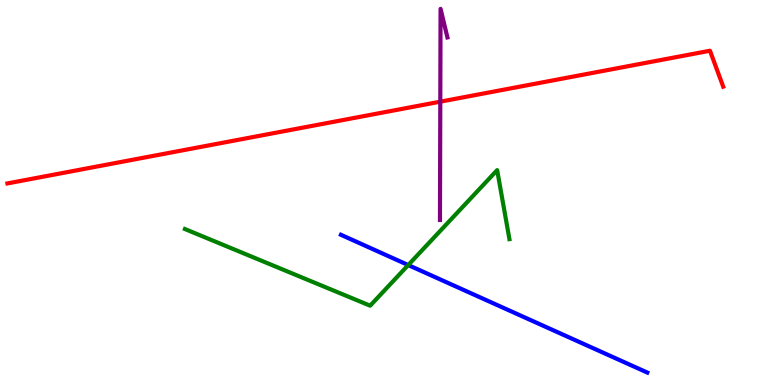[{'lines': ['blue', 'red'], 'intersections': []}, {'lines': ['green', 'red'], 'intersections': []}, {'lines': ['purple', 'red'], 'intersections': [{'x': 5.68, 'y': 7.36}]}, {'lines': ['blue', 'green'], 'intersections': [{'x': 5.27, 'y': 3.12}]}, {'lines': ['blue', 'purple'], 'intersections': []}, {'lines': ['green', 'purple'], 'intersections': []}]